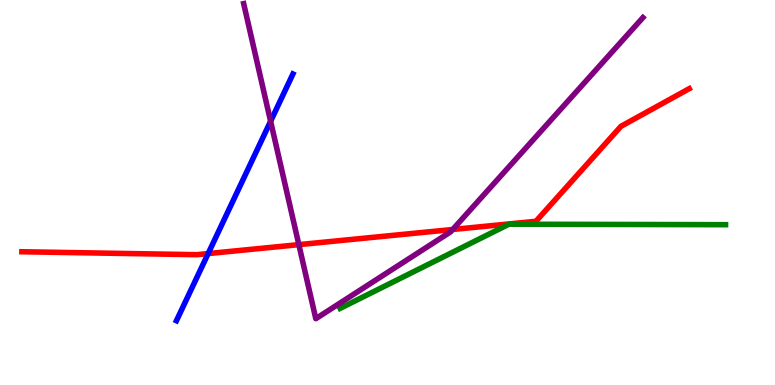[{'lines': ['blue', 'red'], 'intersections': [{'x': 2.69, 'y': 3.41}]}, {'lines': ['green', 'red'], 'intersections': []}, {'lines': ['purple', 'red'], 'intersections': [{'x': 3.86, 'y': 3.65}, {'x': 5.84, 'y': 4.04}]}, {'lines': ['blue', 'green'], 'intersections': []}, {'lines': ['blue', 'purple'], 'intersections': [{'x': 3.49, 'y': 6.85}]}, {'lines': ['green', 'purple'], 'intersections': []}]